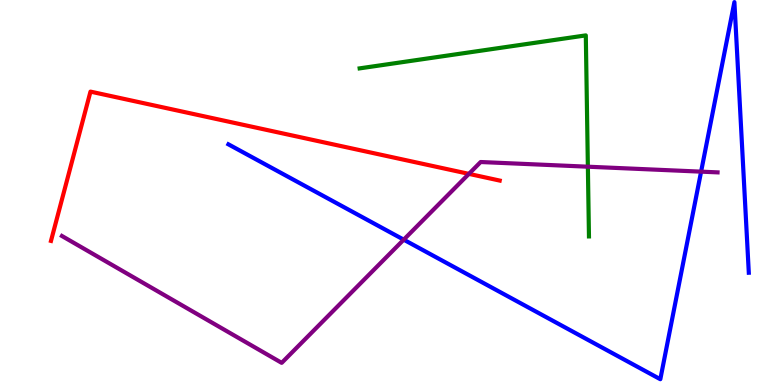[{'lines': ['blue', 'red'], 'intersections': []}, {'lines': ['green', 'red'], 'intersections': []}, {'lines': ['purple', 'red'], 'intersections': [{'x': 6.05, 'y': 5.48}]}, {'lines': ['blue', 'green'], 'intersections': []}, {'lines': ['blue', 'purple'], 'intersections': [{'x': 5.21, 'y': 3.77}, {'x': 9.05, 'y': 5.54}]}, {'lines': ['green', 'purple'], 'intersections': [{'x': 7.59, 'y': 5.67}]}]